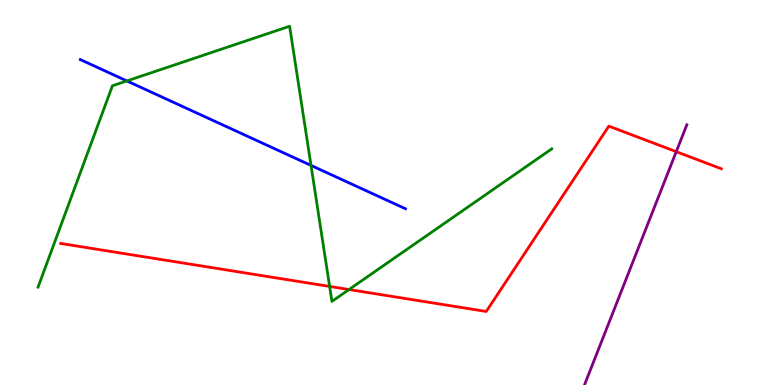[{'lines': ['blue', 'red'], 'intersections': []}, {'lines': ['green', 'red'], 'intersections': [{'x': 4.25, 'y': 2.56}, {'x': 4.5, 'y': 2.48}]}, {'lines': ['purple', 'red'], 'intersections': [{'x': 8.73, 'y': 6.06}]}, {'lines': ['blue', 'green'], 'intersections': [{'x': 1.64, 'y': 7.9}, {'x': 4.01, 'y': 5.7}]}, {'lines': ['blue', 'purple'], 'intersections': []}, {'lines': ['green', 'purple'], 'intersections': []}]